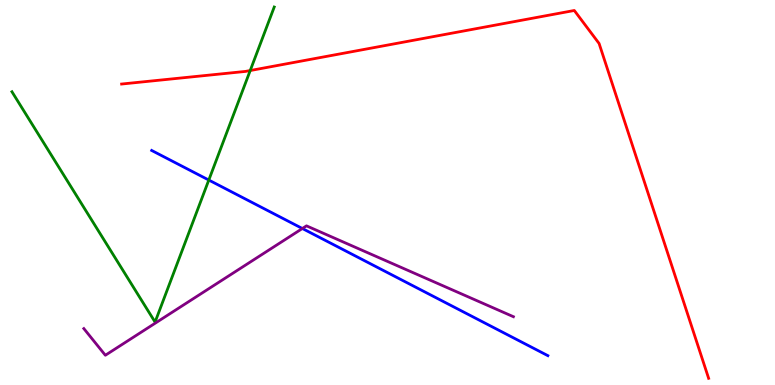[{'lines': ['blue', 'red'], 'intersections': []}, {'lines': ['green', 'red'], 'intersections': [{'x': 3.23, 'y': 8.17}]}, {'lines': ['purple', 'red'], 'intersections': []}, {'lines': ['blue', 'green'], 'intersections': [{'x': 2.69, 'y': 5.32}]}, {'lines': ['blue', 'purple'], 'intersections': [{'x': 3.9, 'y': 4.06}]}, {'lines': ['green', 'purple'], 'intersections': []}]